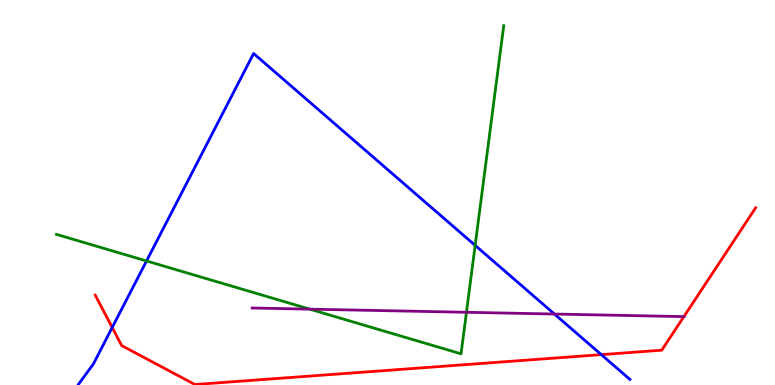[{'lines': ['blue', 'red'], 'intersections': [{'x': 1.45, 'y': 1.49}, {'x': 7.76, 'y': 0.789}]}, {'lines': ['green', 'red'], 'intersections': []}, {'lines': ['purple', 'red'], 'intersections': [{'x': 8.82, 'y': 1.78}]}, {'lines': ['blue', 'green'], 'intersections': [{'x': 1.89, 'y': 3.22}, {'x': 6.13, 'y': 3.63}]}, {'lines': ['blue', 'purple'], 'intersections': [{'x': 7.15, 'y': 1.84}]}, {'lines': ['green', 'purple'], 'intersections': [{'x': 4.0, 'y': 1.97}, {'x': 6.02, 'y': 1.89}]}]